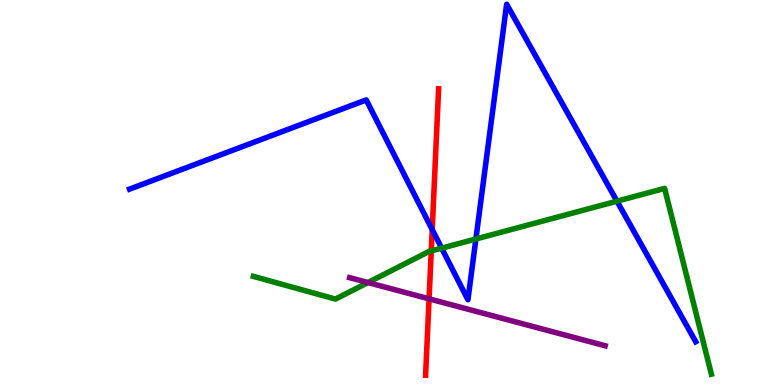[{'lines': ['blue', 'red'], 'intersections': [{'x': 5.58, 'y': 4.04}]}, {'lines': ['green', 'red'], 'intersections': [{'x': 5.56, 'y': 3.48}]}, {'lines': ['purple', 'red'], 'intersections': [{'x': 5.54, 'y': 2.24}]}, {'lines': ['blue', 'green'], 'intersections': [{'x': 5.7, 'y': 3.55}, {'x': 6.14, 'y': 3.79}, {'x': 7.96, 'y': 4.77}]}, {'lines': ['blue', 'purple'], 'intersections': []}, {'lines': ['green', 'purple'], 'intersections': [{'x': 4.75, 'y': 2.66}]}]